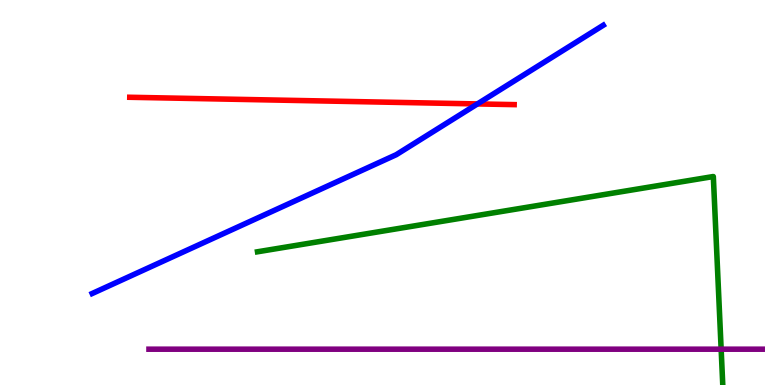[{'lines': ['blue', 'red'], 'intersections': [{'x': 6.16, 'y': 7.3}]}, {'lines': ['green', 'red'], 'intersections': []}, {'lines': ['purple', 'red'], 'intersections': []}, {'lines': ['blue', 'green'], 'intersections': []}, {'lines': ['blue', 'purple'], 'intersections': []}, {'lines': ['green', 'purple'], 'intersections': [{'x': 9.31, 'y': 0.93}]}]